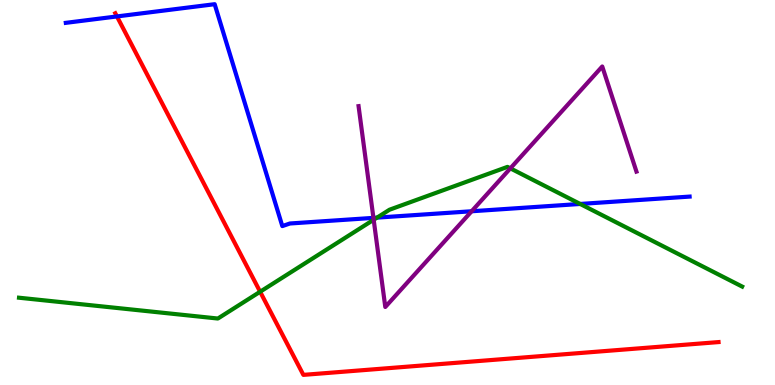[{'lines': ['blue', 'red'], 'intersections': [{'x': 1.51, 'y': 9.57}]}, {'lines': ['green', 'red'], 'intersections': [{'x': 3.36, 'y': 2.42}]}, {'lines': ['purple', 'red'], 'intersections': []}, {'lines': ['blue', 'green'], 'intersections': [{'x': 4.86, 'y': 4.35}, {'x': 7.49, 'y': 4.7}]}, {'lines': ['blue', 'purple'], 'intersections': [{'x': 4.82, 'y': 4.34}, {'x': 6.09, 'y': 4.51}]}, {'lines': ['green', 'purple'], 'intersections': [{'x': 4.82, 'y': 4.29}, {'x': 6.59, 'y': 5.63}]}]